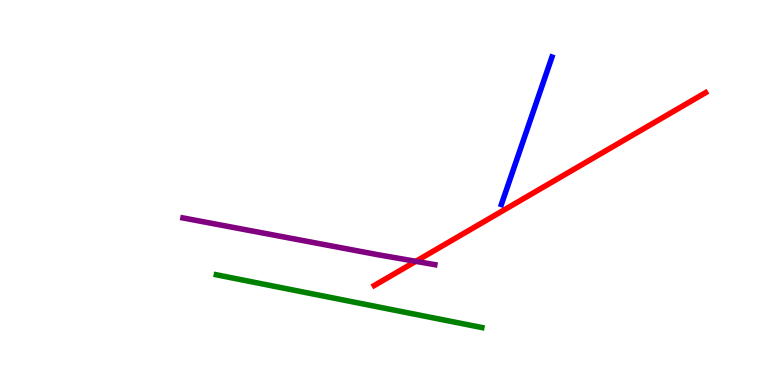[{'lines': ['blue', 'red'], 'intersections': []}, {'lines': ['green', 'red'], 'intersections': []}, {'lines': ['purple', 'red'], 'intersections': [{'x': 5.37, 'y': 3.21}]}, {'lines': ['blue', 'green'], 'intersections': []}, {'lines': ['blue', 'purple'], 'intersections': []}, {'lines': ['green', 'purple'], 'intersections': []}]